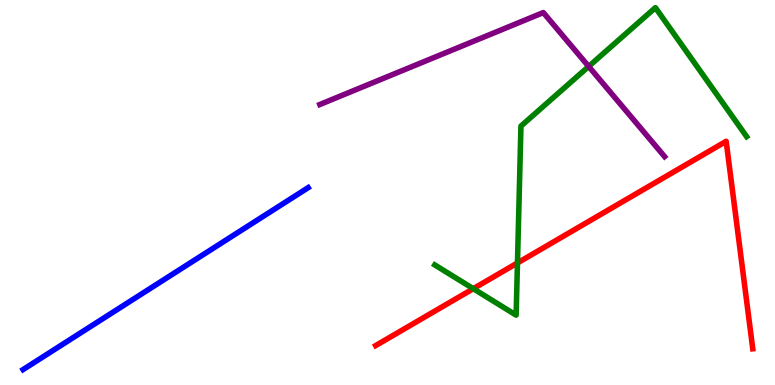[{'lines': ['blue', 'red'], 'intersections': []}, {'lines': ['green', 'red'], 'intersections': [{'x': 6.11, 'y': 2.5}, {'x': 6.68, 'y': 3.17}]}, {'lines': ['purple', 'red'], 'intersections': []}, {'lines': ['blue', 'green'], 'intersections': []}, {'lines': ['blue', 'purple'], 'intersections': []}, {'lines': ['green', 'purple'], 'intersections': [{'x': 7.6, 'y': 8.27}]}]